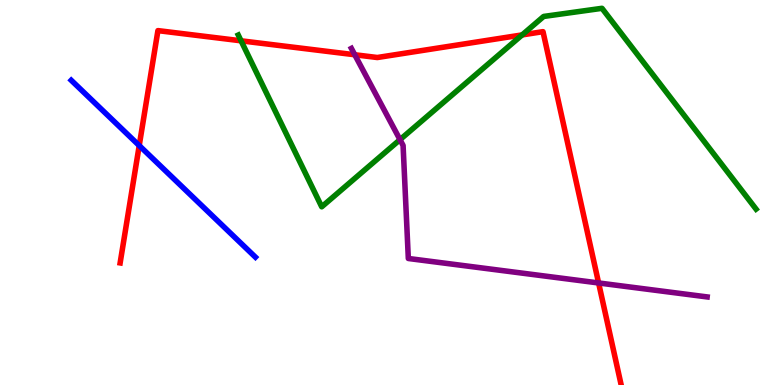[{'lines': ['blue', 'red'], 'intersections': [{'x': 1.8, 'y': 6.22}]}, {'lines': ['green', 'red'], 'intersections': [{'x': 3.11, 'y': 8.94}, {'x': 6.74, 'y': 9.09}]}, {'lines': ['purple', 'red'], 'intersections': [{'x': 4.58, 'y': 8.58}, {'x': 7.72, 'y': 2.65}]}, {'lines': ['blue', 'green'], 'intersections': []}, {'lines': ['blue', 'purple'], 'intersections': []}, {'lines': ['green', 'purple'], 'intersections': [{'x': 5.16, 'y': 6.37}]}]